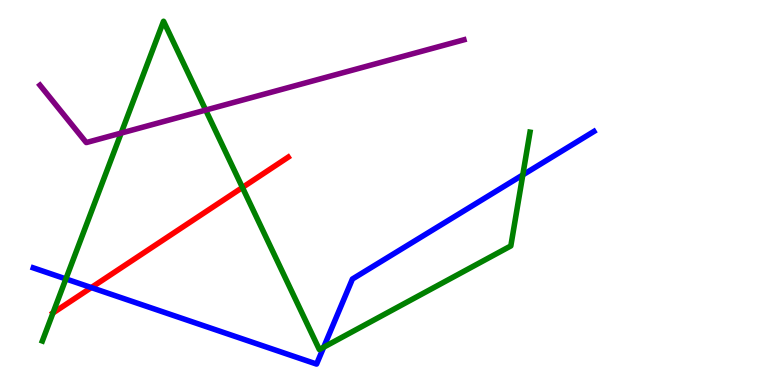[{'lines': ['blue', 'red'], 'intersections': [{'x': 1.18, 'y': 2.53}]}, {'lines': ['green', 'red'], 'intersections': [{'x': 0.684, 'y': 1.87}, {'x': 3.13, 'y': 5.13}]}, {'lines': ['purple', 'red'], 'intersections': []}, {'lines': ['blue', 'green'], 'intersections': [{'x': 0.85, 'y': 2.76}, {'x': 4.18, 'y': 0.982}, {'x': 6.75, 'y': 5.46}]}, {'lines': ['blue', 'purple'], 'intersections': []}, {'lines': ['green', 'purple'], 'intersections': [{'x': 1.56, 'y': 6.54}, {'x': 2.65, 'y': 7.14}]}]